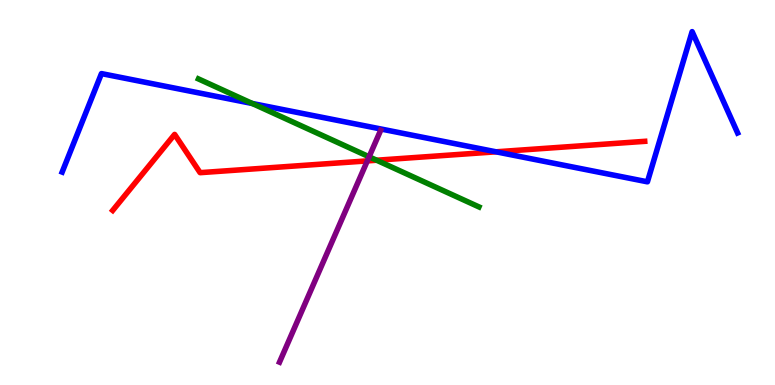[{'lines': ['blue', 'red'], 'intersections': [{'x': 6.4, 'y': 6.06}]}, {'lines': ['green', 'red'], 'intersections': [{'x': 4.86, 'y': 5.84}]}, {'lines': ['purple', 'red'], 'intersections': [{'x': 4.74, 'y': 5.82}]}, {'lines': ['blue', 'green'], 'intersections': [{'x': 3.26, 'y': 7.31}]}, {'lines': ['blue', 'purple'], 'intersections': []}, {'lines': ['green', 'purple'], 'intersections': [{'x': 4.76, 'y': 5.93}]}]